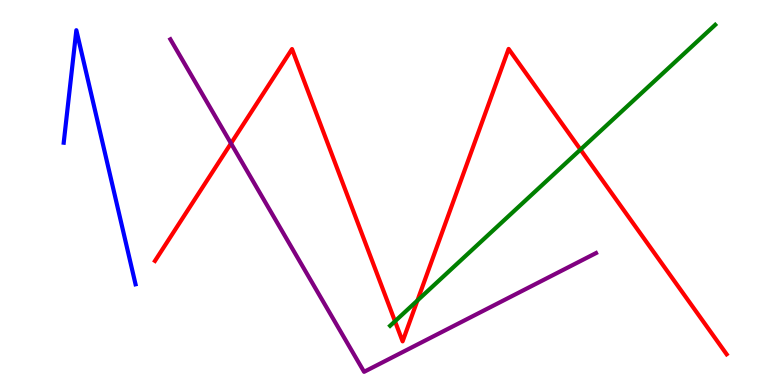[{'lines': ['blue', 'red'], 'intersections': []}, {'lines': ['green', 'red'], 'intersections': [{'x': 5.1, 'y': 1.66}, {'x': 5.39, 'y': 2.19}, {'x': 7.49, 'y': 6.12}]}, {'lines': ['purple', 'red'], 'intersections': [{'x': 2.98, 'y': 6.28}]}, {'lines': ['blue', 'green'], 'intersections': []}, {'lines': ['blue', 'purple'], 'intersections': []}, {'lines': ['green', 'purple'], 'intersections': []}]